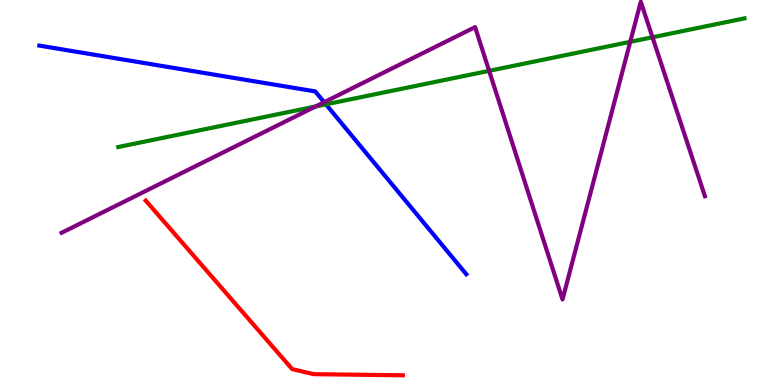[{'lines': ['blue', 'red'], 'intersections': []}, {'lines': ['green', 'red'], 'intersections': []}, {'lines': ['purple', 'red'], 'intersections': []}, {'lines': ['blue', 'green'], 'intersections': [{'x': 4.21, 'y': 7.29}]}, {'lines': ['blue', 'purple'], 'intersections': [{'x': 4.18, 'y': 7.35}]}, {'lines': ['green', 'purple'], 'intersections': [{'x': 4.07, 'y': 7.23}, {'x': 6.31, 'y': 8.16}, {'x': 8.13, 'y': 8.91}, {'x': 8.42, 'y': 9.03}]}]